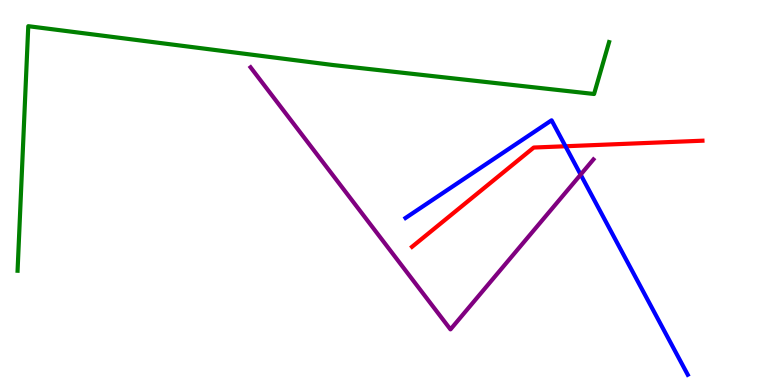[{'lines': ['blue', 'red'], 'intersections': [{'x': 7.3, 'y': 6.2}]}, {'lines': ['green', 'red'], 'intersections': []}, {'lines': ['purple', 'red'], 'intersections': []}, {'lines': ['blue', 'green'], 'intersections': []}, {'lines': ['blue', 'purple'], 'intersections': [{'x': 7.49, 'y': 5.46}]}, {'lines': ['green', 'purple'], 'intersections': []}]